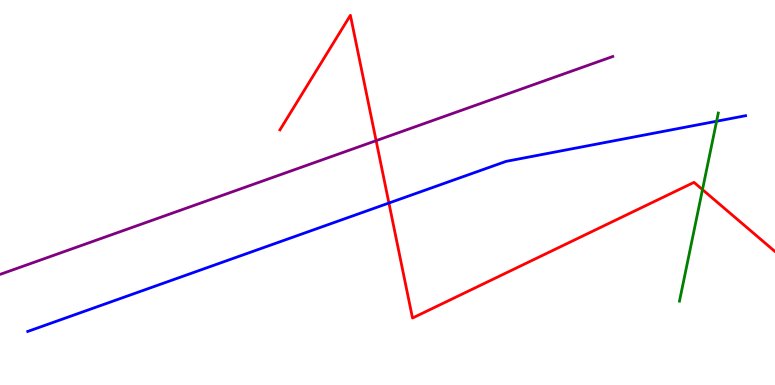[{'lines': ['blue', 'red'], 'intersections': [{'x': 5.02, 'y': 4.73}]}, {'lines': ['green', 'red'], 'intersections': [{'x': 9.06, 'y': 5.07}]}, {'lines': ['purple', 'red'], 'intersections': [{'x': 4.85, 'y': 6.35}]}, {'lines': ['blue', 'green'], 'intersections': [{'x': 9.25, 'y': 6.85}]}, {'lines': ['blue', 'purple'], 'intersections': []}, {'lines': ['green', 'purple'], 'intersections': []}]